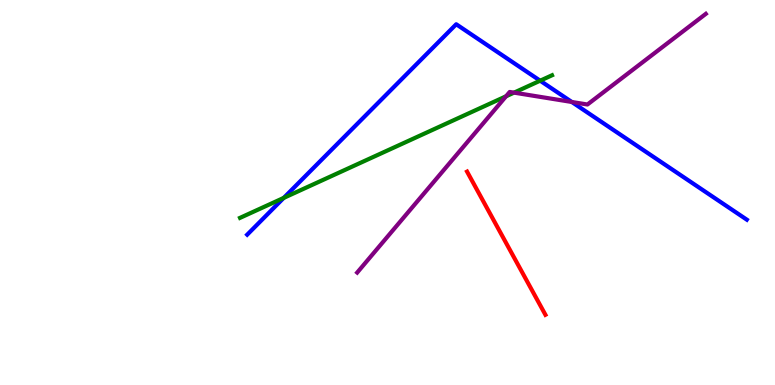[{'lines': ['blue', 'red'], 'intersections': []}, {'lines': ['green', 'red'], 'intersections': []}, {'lines': ['purple', 'red'], 'intersections': []}, {'lines': ['blue', 'green'], 'intersections': [{'x': 3.66, 'y': 4.86}, {'x': 6.97, 'y': 7.9}]}, {'lines': ['blue', 'purple'], 'intersections': [{'x': 7.38, 'y': 7.35}]}, {'lines': ['green', 'purple'], 'intersections': [{'x': 6.53, 'y': 7.5}, {'x': 6.63, 'y': 7.59}]}]